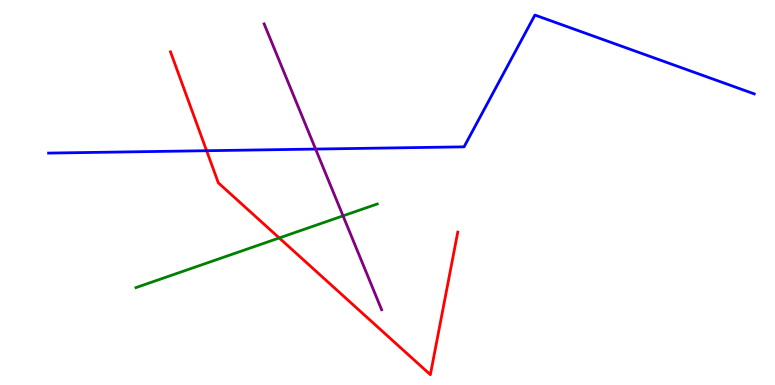[{'lines': ['blue', 'red'], 'intersections': [{'x': 2.67, 'y': 6.09}]}, {'lines': ['green', 'red'], 'intersections': [{'x': 3.6, 'y': 3.82}]}, {'lines': ['purple', 'red'], 'intersections': []}, {'lines': ['blue', 'green'], 'intersections': []}, {'lines': ['blue', 'purple'], 'intersections': [{'x': 4.07, 'y': 6.13}]}, {'lines': ['green', 'purple'], 'intersections': [{'x': 4.43, 'y': 4.39}]}]